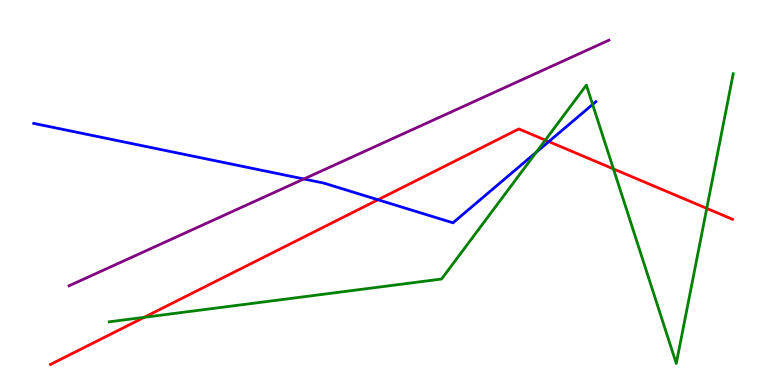[{'lines': ['blue', 'red'], 'intersections': [{'x': 4.88, 'y': 4.81}, {'x': 7.08, 'y': 6.32}]}, {'lines': ['green', 'red'], 'intersections': [{'x': 1.86, 'y': 1.76}, {'x': 7.04, 'y': 6.36}, {'x': 7.92, 'y': 5.61}, {'x': 9.12, 'y': 4.59}]}, {'lines': ['purple', 'red'], 'intersections': []}, {'lines': ['blue', 'green'], 'intersections': [{'x': 6.92, 'y': 6.05}, {'x': 7.65, 'y': 7.29}]}, {'lines': ['blue', 'purple'], 'intersections': [{'x': 3.92, 'y': 5.35}]}, {'lines': ['green', 'purple'], 'intersections': []}]